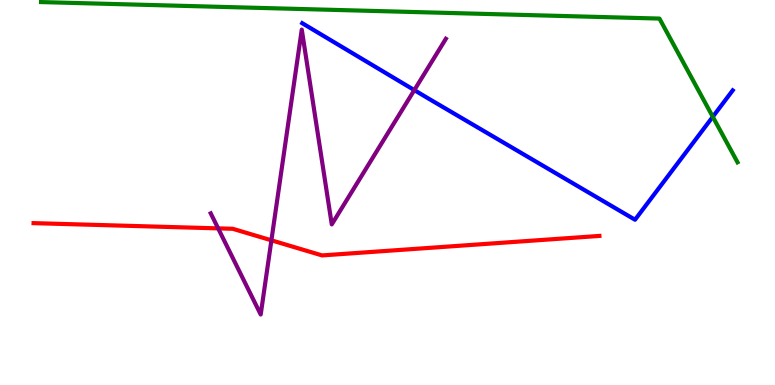[{'lines': ['blue', 'red'], 'intersections': []}, {'lines': ['green', 'red'], 'intersections': []}, {'lines': ['purple', 'red'], 'intersections': [{'x': 2.81, 'y': 4.07}, {'x': 3.5, 'y': 3.76}]}, {'lines': ['blue', 'green'], 'intersections': [{'x': 9.2, 'y': 6.97}]}, {'lines': ['blue', 'purple'], 'intersections': [{'x': 5.35, 'y': 7.66}]}, {'lines': ['green', 'purple'], 'intersections': []}]